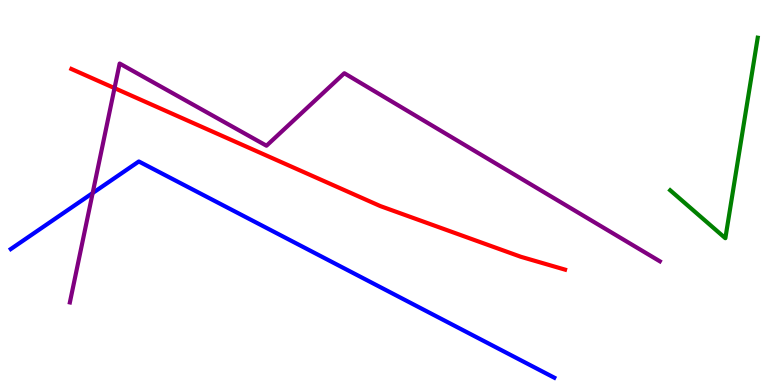[{'lines': ['blue', 'red'], 'intersections': []}, {'lines': ['green', 'red'], 'intersections': []}, {'lines': ['purple', 'red'], 'intersections': [{'x': 1.48, 'y': 7.71}]}, {'lines': ['blue', 'green'], 'intersections': []}, {'lines': ['blue', 'purple'], 'intersections': [{'x': 1.2, 'y': 4.99}]}, {'lines': ['green', 'purple'], 'intersections': []}]